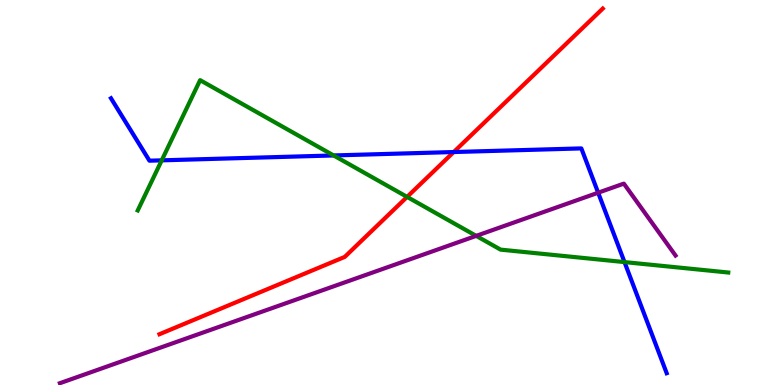[{'lines': ['blue', 'red'], 'intersections': [{'x': 5.85, 'y': 6.05}]}, {'lines': ['green', 'red'], 'intersections': [{'x': 5.25, 'y': 4.89}]}, {'lines': ['purple', 'red'], 'intersections': []}, {'lines': ['blue', 'green'], 'intersections': [{'x': 2.09, 'y': 5.84}, {'x': 4.3, 'y': 5.96}, {'x': 8.06, 'y': 3.19}]}, {'lines': ['blue', 'purple'], 'intersections': [{'x': 7.72, 'y': 4.99}]}, {'lines': ['green', 'purple'], 'intersections': [{'x': 6.14, 'y': 3.87}]}]